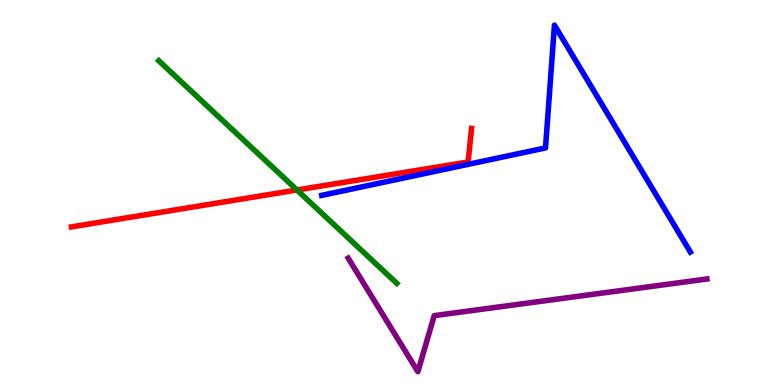[{'lines': ['blue', 'red'], 'intersections': []}, {'lines': ['green', 'red'], 'intersections': [{'x': 3.83, 'y': 5.07}]}, {'lines': ['purple', 'red'], 'intersections': []}, {'lines': ['blue', 'green'], 'intersections': []}, {'lines': ['blue', 'purple'], 'intersections': []}, {'lines': ['green', 'purple'], 'intersections': []}]